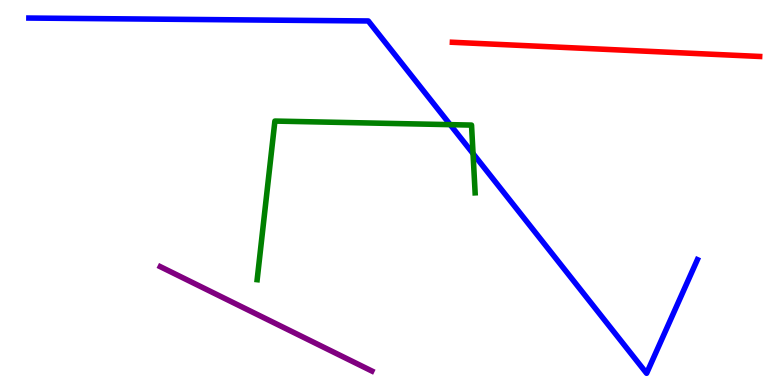[{'lines': ['blue', 'red'], 'intersections': []}, {'lines': ['green', 'red'], 'intersections': []}, {'lines': ['purple', 'red'], 'intersections': []}, {'lines': ['blue', 'green'], 'intersections': [{'x': 5.81, 'y': 6.76}, {'x': 6.1, 'y': 6.01}]}, {'lines': ['blue', 'purple'], 'intersections': []}, {'lines': ['green', 'purple'], 'intersections': []}]